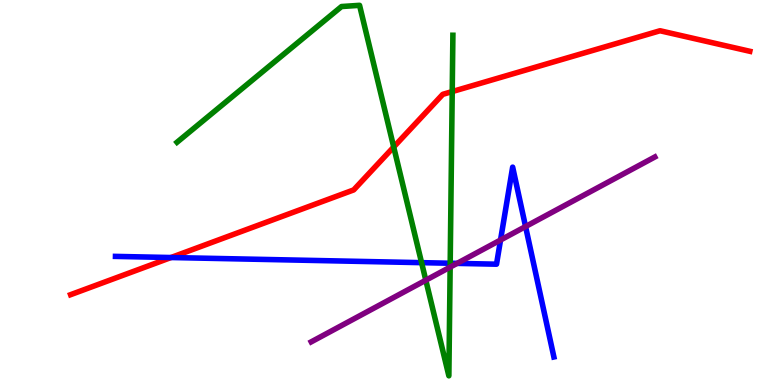[{'lines': ['blue', 'red'], 'intersections': [{'x': 2.21, 'y': 3.31}]}, {'lines': ['green', 'red'], 'intersections': [{'x': 5.08, 'y': 6.18}, {'x': 5.84, 'y': 7.62}]}, {'lines': ['purple', 'red'], 'intersections': []}, {'lines': ['blue', 'green'], 'intersections': [{'x': 5.44, 'y': 3.18}, {'x': 5.81, 'y': 3.16}]}, {'lines': ['blue', 'purple'], 'intersections': [{'x': 5.9, 'y': 3.16}, {'x': 6.46, 'y': 3.77}, {'x': 6.78, 'y': 4.12}]}, {'lines': ['green', 'purple'], 'intersections': [{'x': 5.49, 'y': 2.72}, {'x': 5.81, 'y': 3.06}]}]